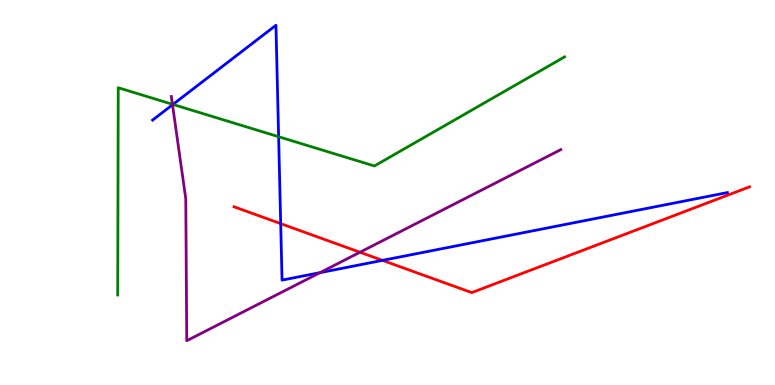[{'lines': ['blue', 'red'], 'intersections': [{'x': 3.62, 'y': 4.19}, {'x': 4.94, 'y': 3.24}]}, {'lines': ['green', 'red'], 'intersections': []}, {'lines': ['purple', 'red'], 'intersections': [{'x': 4.64, 'y': 3.45}]}, {'lines': ['blue', 'green'], 'intersections': [{'x': 2.23, 'y': 7.29}, {'x': 3.6, 'y': 6.45}]}, {'lines': ['blue', 'purple'], 'intersections': [{'x': 2.23, 'y': 7.28}, {'x': 4.13, 'y': 2.92}]}, {'lines': ['green', 'purple'], 'intersections': [{'x': 2.23, 'y': 7.29}]}]